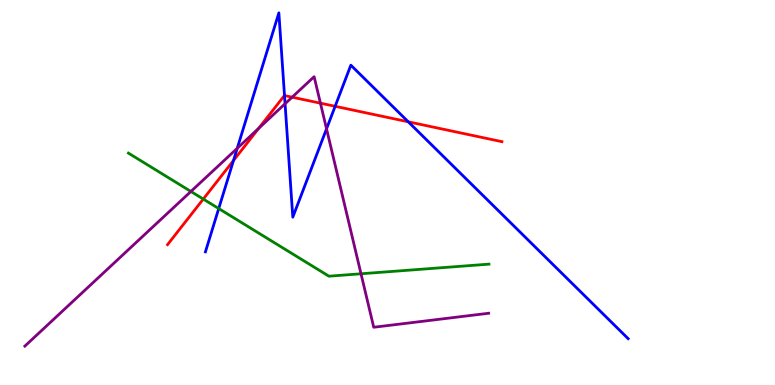[{'lines': ['blue', 'red'], 'intersections': [{'x': 3.01, 'y': 5.83}, {'x': 3.67, 'y': 7.52}, {'x': 4.32, 'y': 7.24}, {'x': 5.27, 'y': 6.84}]}, {'lines': ['green', 'red'], 'intersections': [{'x': 2.62, 'y': 4.83}]}, {'lines': ['purple', 'red'], 'intersections': [{'x': 3.34, 'y': 6.67}, {'x': 3.77, 'y': 7.48}, {'x': 4.13, 'y': 7.32}]}, {'lines': ['blue', 'green'], 'intersections': [{'x': 2.82, 'y': 4.58}]}, {'lines': ['blue', 'purple'], 'intersections': [{'x': 3.06, 'y': 6.15}, {'x': 3.68, 'y': 7.3}, {'x': 4.21, 'y': 6.65}]}, {'lines': ['green', 'purple'], 'intersections': [{'x': 2.46, 'y': 5.03}, {'x': 4.66, 'y': 2.89}]}]